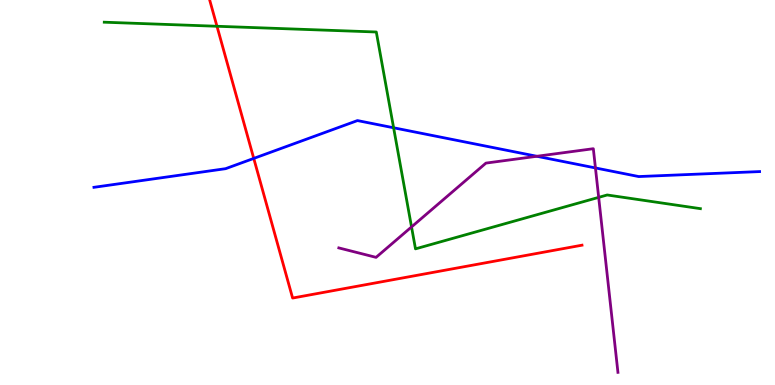[{'lines': ['blue', 'red'], 'intersections': [{'x': 3.27, 'y': 5.89}]}, {'lines': ['green', 'red'], 'intersections': [{'x': 2.8, 'y': 9.32}]}, {'lines': ['purple', 'red'], 'intersections': []}, {'lines': ['blue', 'green'], 'intersections': [{'x': 5.08, 'y': 6.68}]}, {'lines': ['blue', 'purple'], 'intersections': [{'x': 6.93, 'y': 5.94}, {'x': 7.68, 'y': 5.64}]}, {'lines': ['green', 'purple'], 'intersections': [{'x': 5.31, 'y': 4.11}, {'x': 7.72, 'y': 4.87}]}]